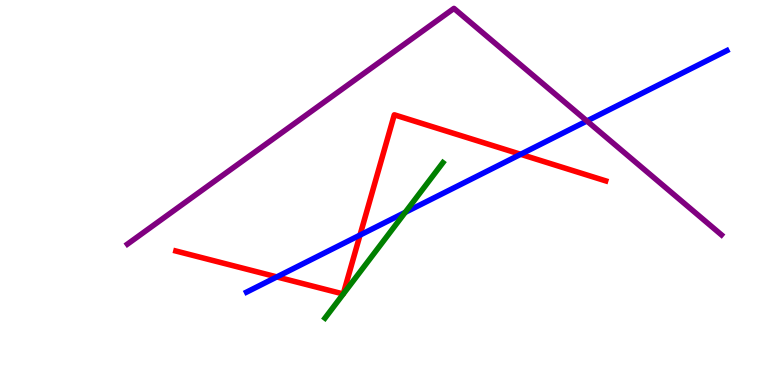[{'lines': ['blue', 'red'], 'intersections': [{'x': 3.57, 'y': 2.81}, {'x': 4.65, 'y': 3.89}, {'x': 6.72, 'y': 5.99}]}, {'lines': ['green', 'red'], 'intersections': []}, {'lines': ['purple', 'red'], 'intersections': []}, {'lines': ['blue', 'green'], 'intersections': [{'x': 5.23, 'y': 4.48}]}, {'lines': ['blue', 'purple'], 'intersections': [{'x': 7.57, 'y': 6.86}]}, {'lines': ['green', 'purple'], 'intersections': []}]